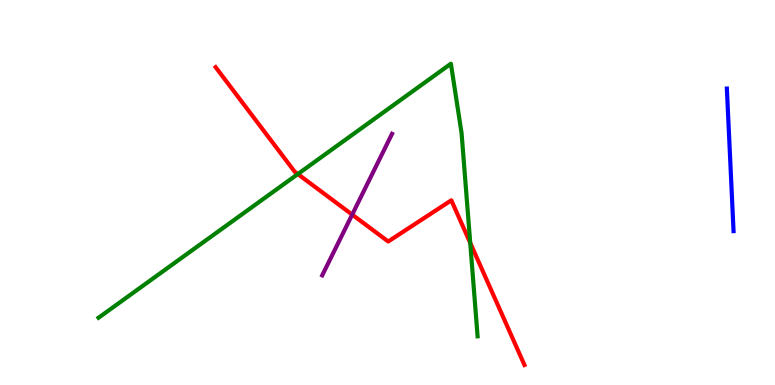[{'lines': ['blue', 'red'], 'intersections': []}, {'lines': ['green', 'red'], 'intersections': [{'x': 3.84, 'y': 5.48}, {'x': 6.07, 'y': 3.69}]}, {'lines': ['purple', 'red'], 'intersections': [{'x': 4.54, 'y': 4.43}]}, {'lines': ['blue', 'green'], 'intersections': []}, {'lines': ['blue', 'purple'], 'intersections': []}, {'lines': ['green', 'purple'], 'intersections': []}]